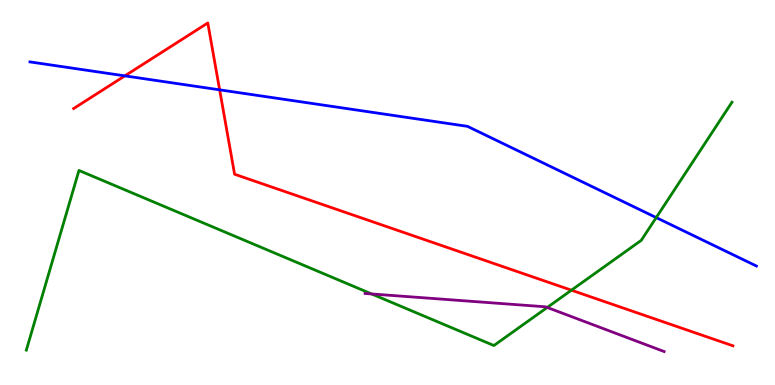[{'lines': ['blue', 'red'], 'intersections': [{'x': 1.61, 'y': 8.03}, {'x': 2.83, 'y': 7.67}]}, {'lines': ['green', 'red'], 'intersections': [{'x': 7.37, 'y': 2.46}]}, {'lines': ['purple', 'red'], 'intersections': []}, {'lines': ['blue', 'green'], 'intersections': [{'x': 8.47, 'y': 4.35}]}, {'lines': ['blue', 'purple'], 'intersections': []}, {'lines': ['green', 'purple'], 'intersections': [{'x': 4.8, 'y': 2.36}, {'x': 7.06, 'y': 2.01}]}]